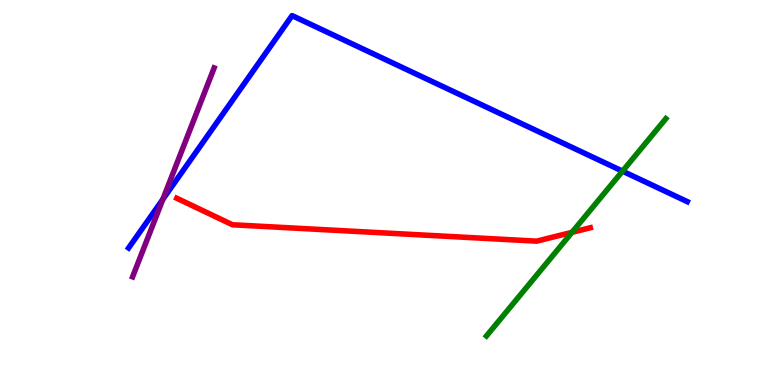[{'lines': ['blue', 'red'], 'intersections': []}, {'lines': ['green', 'red'], 'intersections': [{'x': 7.38, 'y': 3.97}]}, {'lines': ['purple', 'red'], 'intersections': []}, {'lines': ['blue', 'green'], 'intersections': [{'x': 8.03, 'y': 5.55}]}, {'lines': ['blue', 'purple'], 'intersections': [{'x': 2.1, 'y': 4.82}]}, {'lines': ['green', 'purple'], 'intersections': []}]